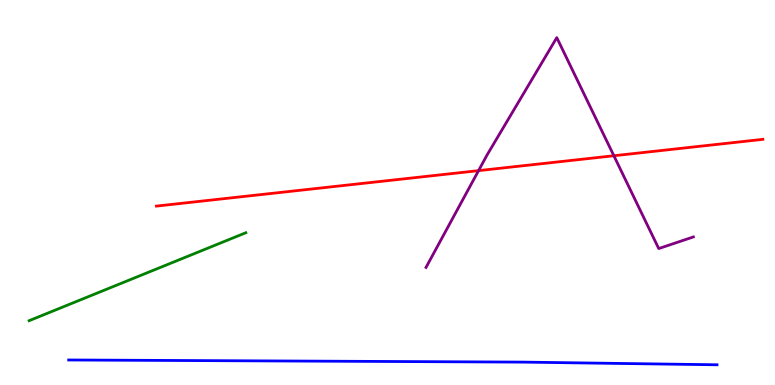[{'lines': ['blue', 'red'], 'intersections': []}, {'lines': ['green', 'red'], 'intersections': []}, {'lines': ['purple', 'red'], 'intersections': [{'x': 6.17, 'y': 5.57}, {'x': 7.92, 'y': 5.95}]}, {'lines': ['blue', 'green'], 'intersections': []}, {'lines': ['blue', 'purple'], 'intersections': []}, {'lines': ['green', 'purple'], 'intersections': []}]